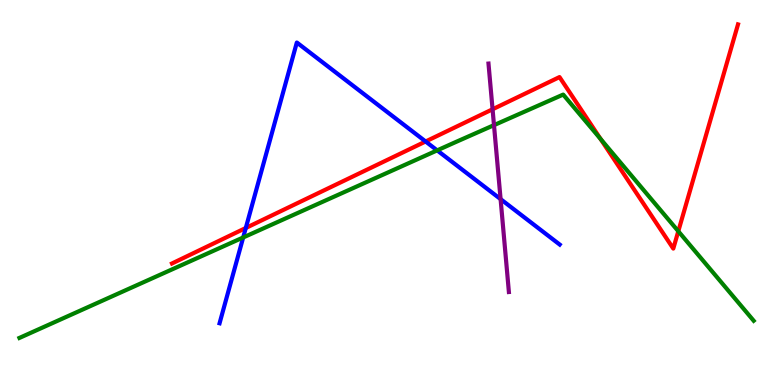[{'lines': ['blue', 'red'], 'intersections': [{'x': 3.17, 'y': 4.08}, {'x': 5.49, 'y': 6.32}]}, {'lines': ['green', 'red'], 'intersections': [{'x': 7.75, 'y': 6.39}, {'x': 8.75, 'y': 3.99}]}, {'lines': ['purple', 'red'], 'intersections': [{'x': 6.36, 'y': 7.16}]}, {'lines': ['blue', 'green'], 'intersections': [{'x': 3.14, 'y': 3.83}, {'x': 5.64, 'y': 6.09}]}, {'lines': ['blue', 'purple'], 'intersections': [{'x': 6.46, 'y': 4.83}]}, {'lines': ['green', 'purple'], 'intersections': [{'x': 6.37, 'y': 6.75}]}]